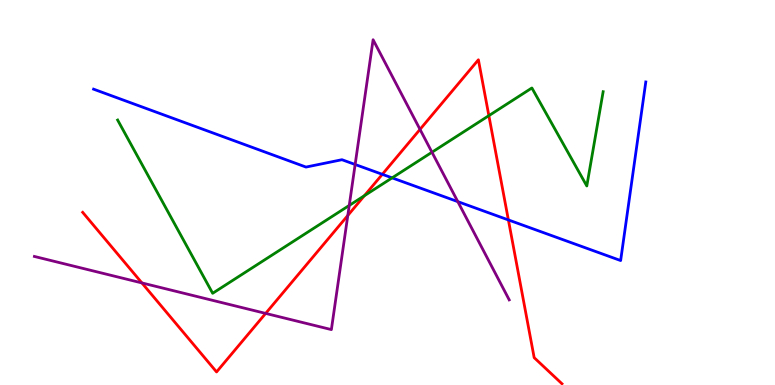[{'lines': ['blue', 'red'], 'intersections': [{'x': 4.93, 'y': 5.47}, {'x': 6.56, 'y': 4.29}]}, {'lines': ['green', 'red'], 'intersections': [{'x': 4.7, 'y': 4.92}, {'x': 6.31, 'y': 7.0}]}, {'lines': ['purple', 'red'], 'intersections': [{'x': 1.83, 'y': 2.65}, {'x': 3.43, 'y': 1.86}, {'x': 4.49, 'y': 4.4}, {'x': 5.42, 'y': 6.64}]}, {'lines': ['blue', 'green'], 'intersections': [{'x': 5.06, 'y': 5.38}]}, {'lines': ['blue', 'purple'], 'intersections': [{'x': 4.58, 'y': 5.73}, {'x': 5.91, 'y': 4.76}]}, {'lines': ['green', 'purple'], 'intersections': [{'x': 4.51, 'y': 4.66}, {'x': 5.57, 'y': 6.05}]}]